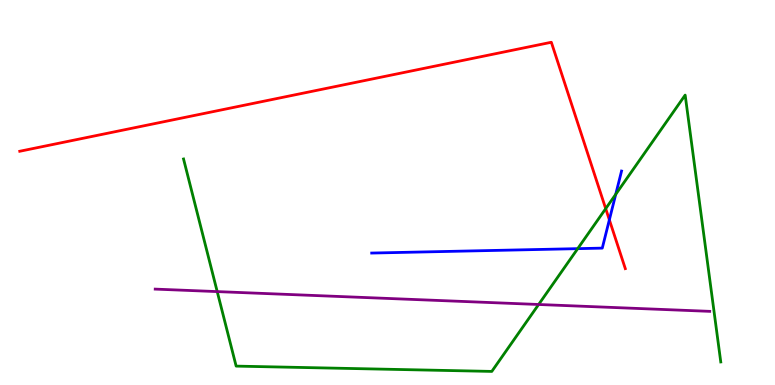[{'lines': ['blue', 'red'], 'intersections': [{'x': 7.86, 'y': 4.29}]}, {'lines': ['green', 'red'], 'intersections': [{'x': 7.82, 'y': 4.58}]}, {'lines': ['purple', 'red'], 'intersections': []}, {'lines': ['blue', 'green'], 'intersections': [{'x': 7.45, 'y': 3.54}, {'x': 7.94, 'y': 4.95}]}, {'lines': ['blue', 'purple'], 'intersections': []}, {'lines': ['green', 'purple'], 'intersections': [{'x': 2.8, 'y': 2.43}, {'x': 6.95, 'y': 2.09}]}]